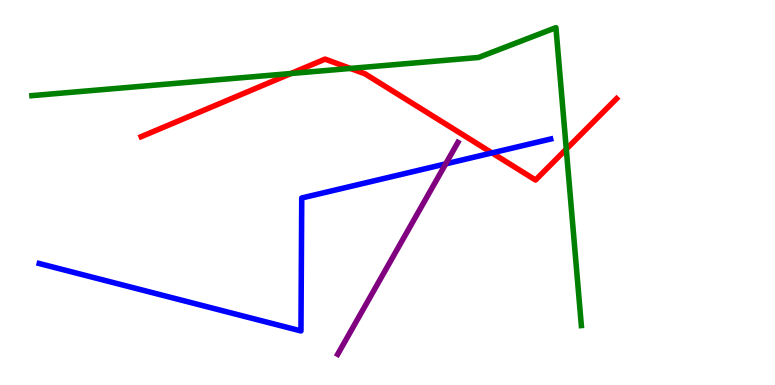[{'lines': ['blue', 'red'], 'intersections': [{'x': 6.35, 'y': 6.03}]}, {'lines': ['green', 'red'], 'intersections': [{'x': 3.75, 'y': 8.09}, {'x': 4.52, 'y': 8.22}, {'x': 7.31, 'y': 6.13}]}, {'lines': ['purple', 'red'], 'intersections': []}, {'lines': ['blue', 'green'], 'intersections': []}, {'lines': ['blue', 'purple'], 'intersections': [{'x': 5.75, 'y': 5.74}]}, {'lines': ['green', 'purple'], 'intersections': []}]